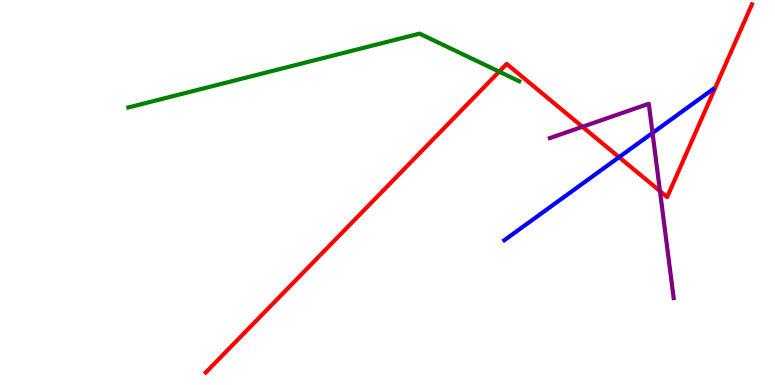[{'lines': ['blue', 'red'], 'intersections': [{'x': 7.99, 'y': 5.92}]}, {'lines': ['green', 'red'], 'intersections': [{'x': 6.44, 'y': 8.14}]}, {'lines': ['purple', 'red'], 'intersections': [{'x': 7.52, 'y': 6.71}, {'x': 8.52, 'y': 5.04}]}, {'lines': ['blue', 'green'], 'intersections': []}, {'lines': ['blue', 'purple'], 'intersections': [{'x': 8.42, 'y': 6.55}]}, {'lines': ['green', 'purple'], 'intersections': []}]